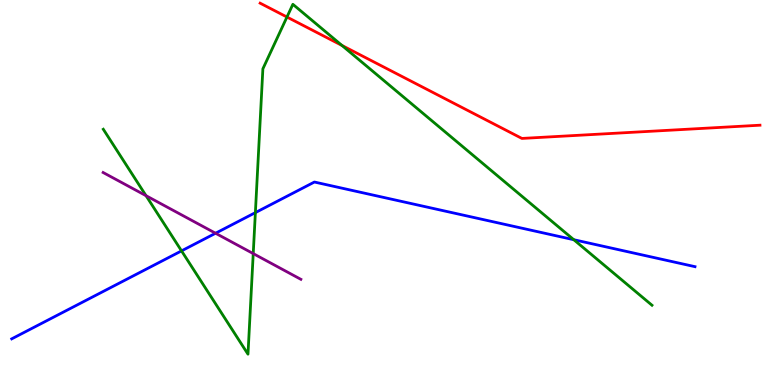[{'lines': ['blue', 'red'], 'intersections': []}, {'lines': ['green', 'red'], 'intersections': [{'x': 3.7, 'y': 9.56}, {'x': 4.41, 'y': 8.82}]}, {'lines': ['purple', 'red'], 'intersections': []}, {'lines': ['blue', 'green'], 'intersections': [{'x': 2.34, 'y': 3.48}, {'x': 3.3, 'y': 4.48}, {'x': 7.4, 'y': 3.77}]}, {'lines': ['blue', 'purple'], 'intersections': [{'x': 2.78, 'y': 3.94}]}, {'lines': ['green', 'purple'], 'intersections': [{'x': 1.88, 'y': 4.92}, {'x': 3.27, 'y': 3.41}]}]